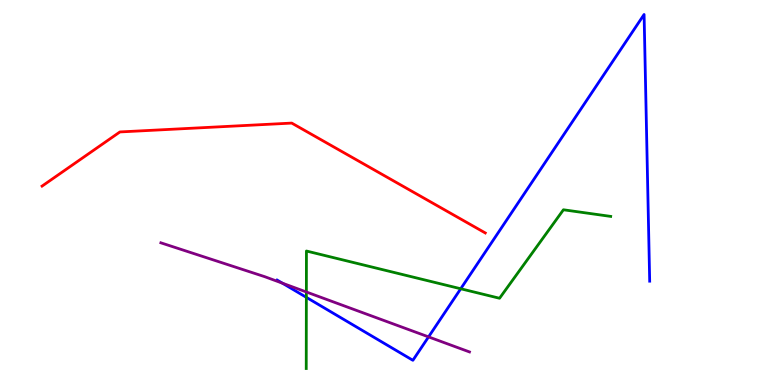[{'lines': ['blue', 'red'], 'intersections': []}, {'lines': ['green', 'red'], 'intersections': []}, {'lines': ['purple', 'red'], 'intersections': []}, {'lines': ['blue', 'green'], 'intersections': [{'x': 3.95, 'y': 2.28}, {'x': 5.94, 'y': 2.5}]}, {'lines': ['blue', 'purple'], 'intersections': [{'x': 3.64, 'y': 2.64}, {'x': 5.53, 'y': 1.25}]}, {'lines': ['green', 'purple'], 'intersections': [{'x': 3.95, 'y': 2.42}]}]